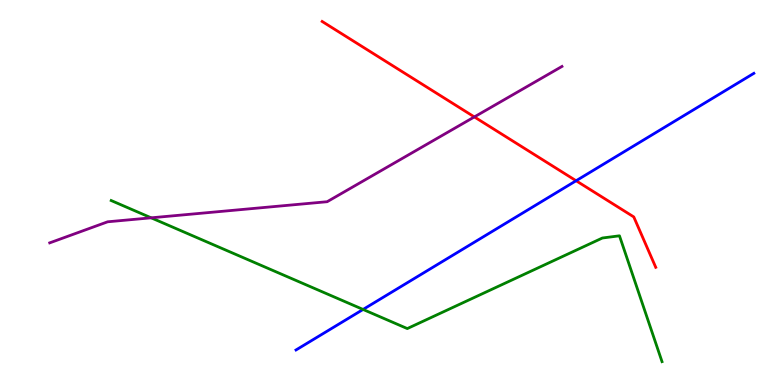[{'lines': ['blue', 'red'], 'intersections': [{'x': 7.43, 'y': 5.31}]}, {'lines': ['green', 'red'], 'intersections': []}, {'lines': ['purple', 'red'], 'intersections': [{'x': 6.12, 'y': 6.96}]}, {'lines': ['blue', 'green'], 'intersections': [{'x': 4.68, 'y': 1.96}]}, {'lines': ['blue', 'purple'], 'intersections': []}, {'lines': ['green', 'purple'], 'intersections': [{'x': 1.95, 'y': 4.34}]}]